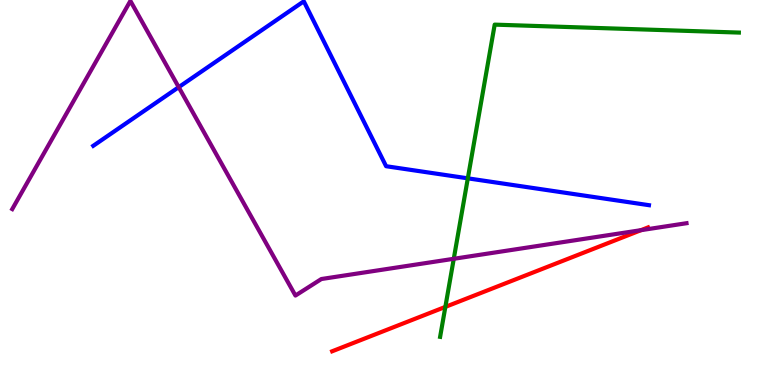[{'lines': ['blue', 'red'], 'intersections': []}, {'lines': ['green', 'red'], 'intersections': [{'x': 5.75, 'y': 2.03}]}, {'lines': ['purple', 'red'], 'intersections': [{'x': 8.27, 'y': 4.02}]}, {'lines': ['blue', 'green'], 'intersections': [{'x': 6.04, 'y': 5.37}]}, {'lines': ['blue', 'purple'], 'intersections': [{'x': 2.31, 'y': 7.74}]}, {'lines': ['green', 'purple'], 'intersections': [{'x': 5.86, 'y': 3.28}]}]